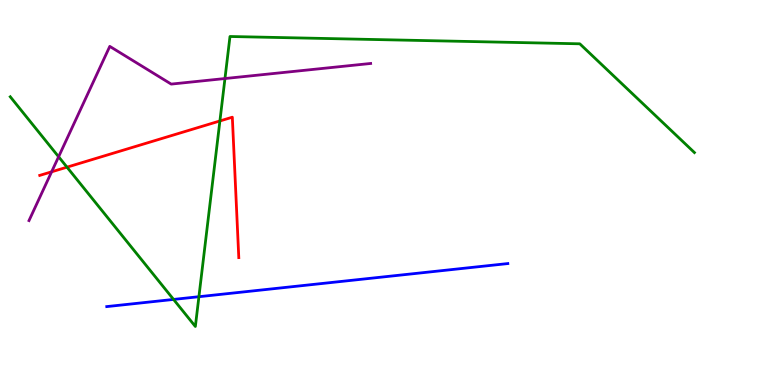[{'lines': ['blue', 'red'], 'intersections': []}, {'lines': ['green', 'red'], 'intersections': [{'x': 0.864, 'y': 5.66}, {'x': 2.84, 'y': 6.86}]}, {'lines': ['purple', 'red'], 'intersections': [{'x': 0.666, 'y': 5.54}]}, {'lines': ['blue', 'green'], 'intersections': [{'x': 2.24, 'y': 2.22}, {'x': 2.57, 'y': 2.29}]}, {'lines': ['blue', 'purple'], 'intersections': []}, {'lines': ['green', 'purple'], 'intersections': [{'x': 0.756, 'y': 5.93}, {'x': 2.9, 'y': 7.96}]}]